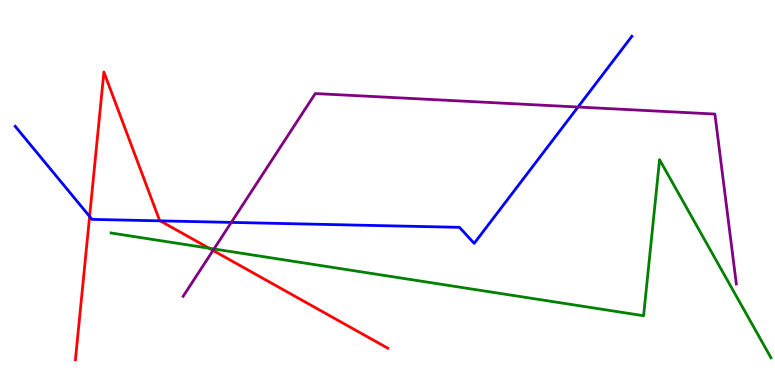[{'lines': ['blue', 'red'], 'intersections': [{'x': 1.16, 'y': 4.38}, {'x': 2.07, 'y': 4.26}]}, {'lines': ['green', 'red'], 'intersections': [{'x': 2.7, 'y': 3.55}]}, {'lines': ['purple', 'red'], 'intersections': [{'x': 2.75, 'y': 3.5}]}, {'lines': ['blue', 'green'], 'intersections': []}, {'lines': ['blue', 'purple'], 'intersections': [{'x': 2.98, 'y': 4.22}, {'x': 7.46, 'y': 7.22}]}, {'lines': ['green', 'purple'], 'intersections': [{'x': 2.76, 'y': 3.53}]}]